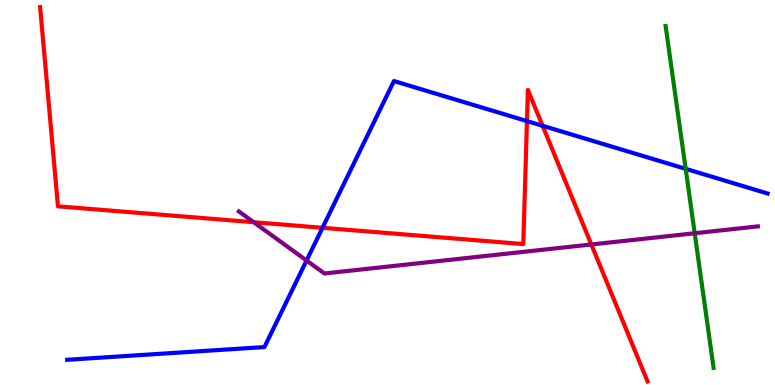[{'lines': ['blue', 'red'], 'intersections': [{'x': 4.16, 'y': 4.08}, {'x': 6.8, 'y': 6.86}, {'x': 7.0, 'y': 6.73}]}, {'lines': ['green', 'red'], 'intersections': []}, {'lines': ['purple', 'red'], 'intersections': [{'x': 3.27, 'y': 4.23}, {'x': 7.63, 'y': 3.65}]}, {'lines': ['blue', 'green'], 'intersections': [{'x': 8.85, 'y': 5.61}]}, {'lines': ['blue', 'purple'], 'intersections': [{'x': 3.96, 'y': 3.23}]}, {'lines': ['green', 'purple'], 'intersections': [{'x': 8.96, 'y': 3.94}]}]